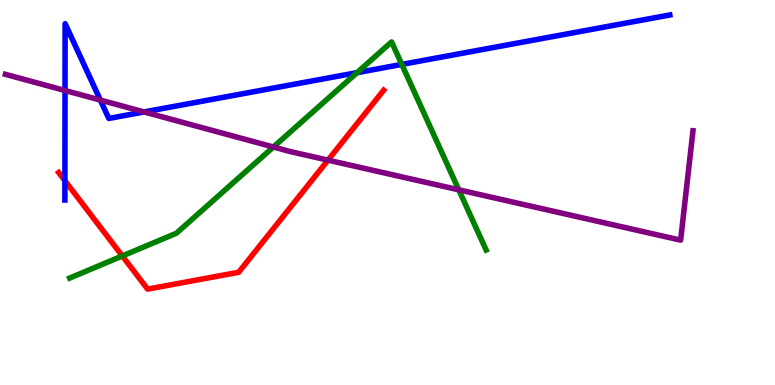[{'lines': ['blue', 'red'], 'intersections': [{'x': 0.838, 'y': 5.31}]}, {'lines': ['green', 'red'], 'intersections': [{'x': 1.58, 'y': 3.35}]}, {'lines': ['purple', 'red'], 'intersections': [{'x': 4.23, 'y': 5.84}]}, {'lines': ['blue', 'green'], 'intersections': [{'x': 4.61, 'y': 8.11}, {'x': 5.18, 'y': 8.33}]}, {'lines': ['blue', 'purple'], 'intersections': [{'x': 0.839, 'y': 7.65}, {'x': 1.3, 'y': 7.4}, {'x': 1.86, 'y': 7.09}]}, {'lines': ['green', 'purple'], 'intersections': [{'x': 3.53, 'y': 6.18}, {'x': 5.92, 'y': 5.07}]}]